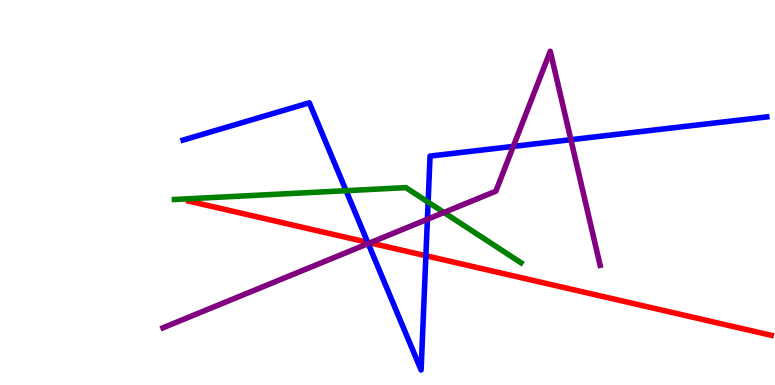[{'lines': ['blue', 'red'], 'intersections': [{'x': 4.74, 'y': 3.71}, {'x': 5.5, 'y': 3.36}]}, {'lines': ['green', 'red'], 'intersections': []}, {'lines': ['purple', 'red'], 'intersections': [{'x': 4.77, 'y': 3.69}]}, {'lines': ['blue', 'green'], 'intersections': [{'x': 4.47, 'y': 5.05}, {'x': 5.52, 'y': 4.75}]}, {'lines': ['blue', 'purple'], 'intersections': [{'x': 4.75, 'y': 3.67}, {'x': 5.51, 'y': 4.3}, {'x': 6.62, 'y': 6.2}, {'x': 7.37, 'y': 6.37}]}, {'lines': ['green', 'purple'], 'intersections': [{'x': 5.73, 'y': 4.48}]}]